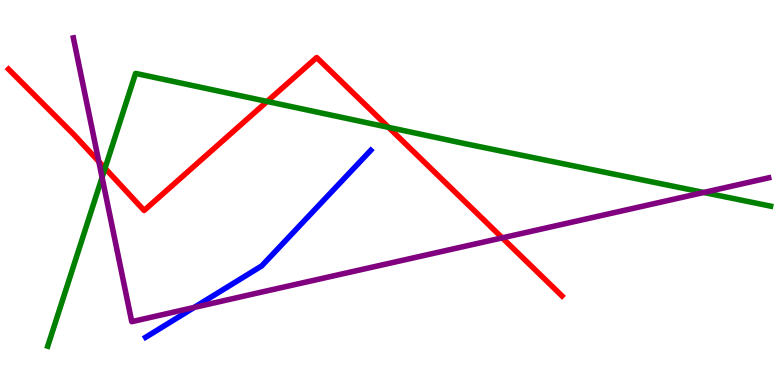[{'lines': ['blue', 'red'], 'intersections': []}, {'lines': ['green', 'red'], 'intersections': [{'x': 1.36, 'y': 5.63}, {'x': 3.45, 'y': 7.36}, {'x': 5.01, 'y': 6.69}]}, {'lines': ['purple', 'red'], 'intersections': [{'x': 1.27, 'y': 5.8}, {'x': 6.48, 'y': 3.82}]}, {'lines': ['blue', 'green'], 'intersections': []}, {'lines': ['blue', 'purple'], 'intersections': [{'x': 2.51, 'y': 2.01}]}, {'lines': ['green', 'purple'], 'intersections': [{'x': 1.32, 'y': 5.39}, {'x': 9.08, 'y': 5.0}]}]